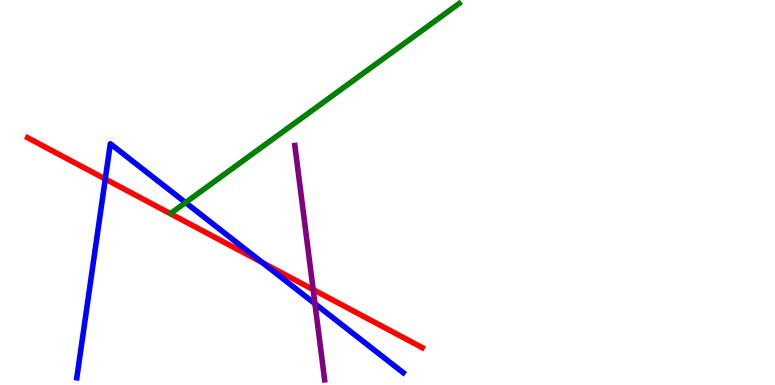[{'lines': ['blue', 'red'], 'intersections': [{'x': 1.36, 'y': 5.35}, {'x': 3.38, 'y': 3.18}]}, {'lines': ['green', 'red'], 'intersections': []}, {'lines': ['purple', 'red'], 'intersections': [{'x': 4.04, 'y': 2.48}]}, {'lines': ['blue', 'green'], 'intersections': [{'x': 2.39, 'y': 4.74}]}, {'lines': ['blue', 'purple'], 'intersections': [{'x': 4.06, 'y': 2.11}]}, {'lines': ['green', 'purple'], 'intersections': []}]